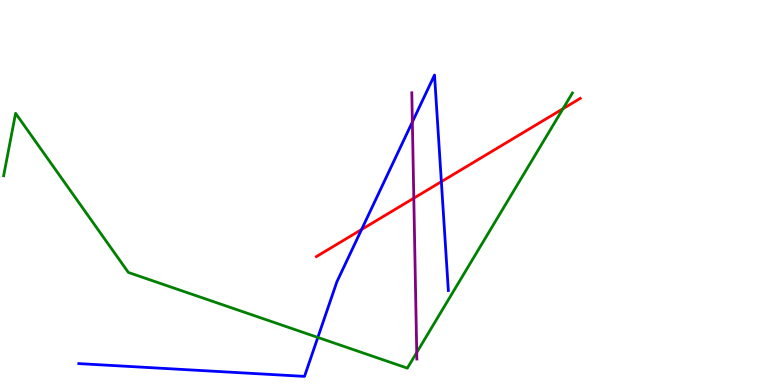[{'lines': ['blue', 'red'], 'intersections': [{'x': 4.67, 'y': 4.04}, {'x': 5.69, 'y': 5.28}]}, {'lines': ['green', 'red'], 'intersections': [{'x': 7.26, 'y': 7.18}]}, {'lines': ['purple', 'red'], 'intersections': [{'x': 5.34, 'y': 4.85}]}, {'lines': ['blue', 'green'], 'intersections': [{'x': 4.1, 'y': 1.24}]}, {'lines': ['blue', 'purple'], 'intersections': [{'x': 5.32, 'y': 6.83}]}, {'lines': ['green', 'purple'], 'intersections': [{'x': 5.38, 'y': 0.844}]}]